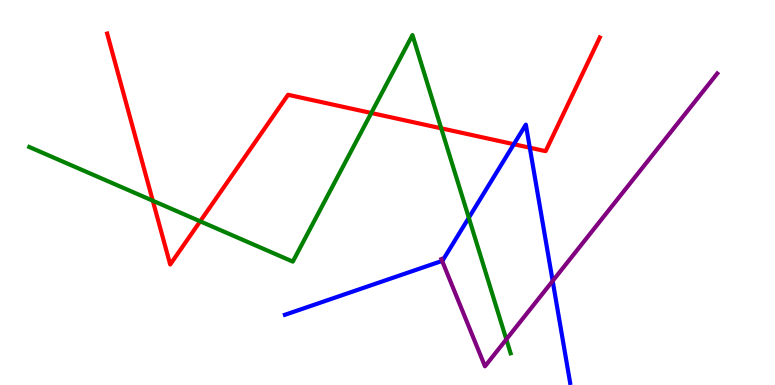[{'lines': ['blue', 'red'], 'intersections': [{'x': 6.63, 'y': 6.25}, {'x': 6.84, 'y': 6.16}]}, {'lines': ['green', 'red'], 'intersections': [{'x': 1.97, 'y': 4.79}, {'x': 2.58, 'y': 4.25}, {'x': 4.79, 'y': 7.06}, {'x': 5.69, 'y': 6.67}]}, {'lines': ['purple', 'red'], 'intersections': []}, {'lines': ['blue', 'green'], 'intersections': [{'x': 6.05, 'y': 4.34}]}, {'lines': ['blue', 'purple'], 'intersections': [{'x': 5.71, 'y': 3.22}, {'x': 7.13, 'y': 2.7}]}, {'lines': ['green', 'purple'], 'intersections': [{'x': 6.53, 'y': 1.19}]}]